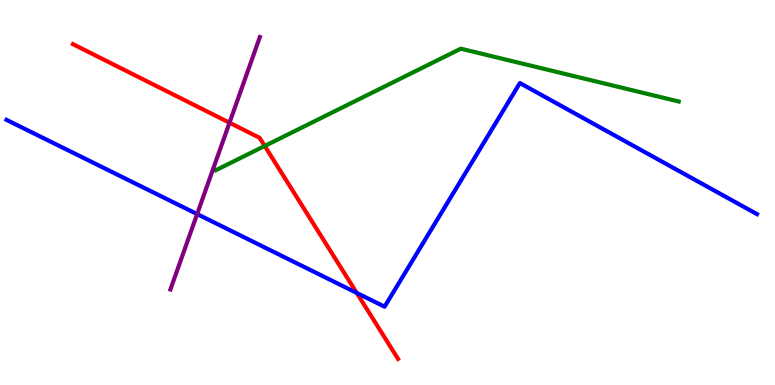[{'lines': ['blue', 'red'], 'intersections': [{'x': 4.6, 'y': 2.39}]}, {'lines': ['green', 'red'], 'intersections': [{'x': 3.42, 'y': 6.21}]}, {'lines': ['purple', 'red'], 'intersections': [{'x': 2.96, 'y': 6.81}]}, {'lines': ['blue', 'green'], 'intersections': []}, {'lines': ['blue', 'purple'], 'intersections': [{'x': 2.54, 'y': 4.44}]}, {'lines': ['green', 'purple'], 'intersections': []}]